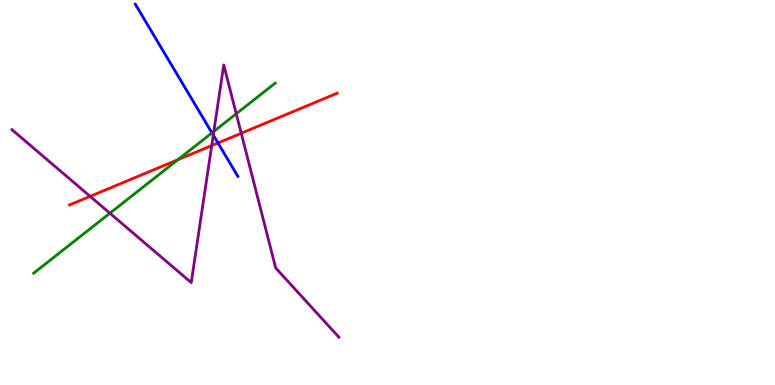[{'lines': ['blue', 'red'], 'intersections': [{'x': 2.81, 'y': 6.29}]}, {'lines': ['green', 'red'], 'intersections': [{'x': 2.29, 'y': 5.85}]}, {'lines': ['purple', 'red'], 'intersections': [{'x': 1.16, 'y': 4.9}, {'x': 2.73, 'y': 6.22}, {'x': 3.11, 'y': 6.54}]}, {'lines': ['blue', 'green'], 'intersections': [{'x': 2.73, 'y': 6.55}]}, {'lines': ['blue', 'purple'], 'intersections': [{'x': 2.75, 'y': 6.49}]}, {'lines': ['green', 'purple'], 'intersections': [{'x': 1.42, 'y': 4.46}, {'x': 2.76, 'y': 6.59}, {'x': 3.05, 'y': 7.05}]}]